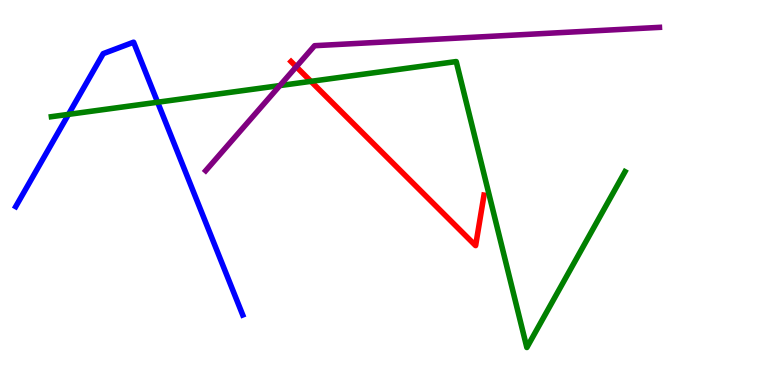[{'lines': ['blue', 'red'], 'intersections': []}, {'lines': ['green', 'red'], 'intersections': [{'x': 4.01, 'y': 7.89}]}, {'lines': ['purple', 'red'], 'intersections': [{'x': 3.82, 'y': 8.27}]}, {'lines': ['blue', 'green'], 'intersections': [{'x': 0.884, 'y': 7.03}, {'x': 2.03, 'y': 7.34}]}, {'lines': ['blue', 'purple'], 'intersections': []}, {'lines': ['green', 'purple'], 'intersections': [{'x': 3.61, 'y': 7.78}]}]